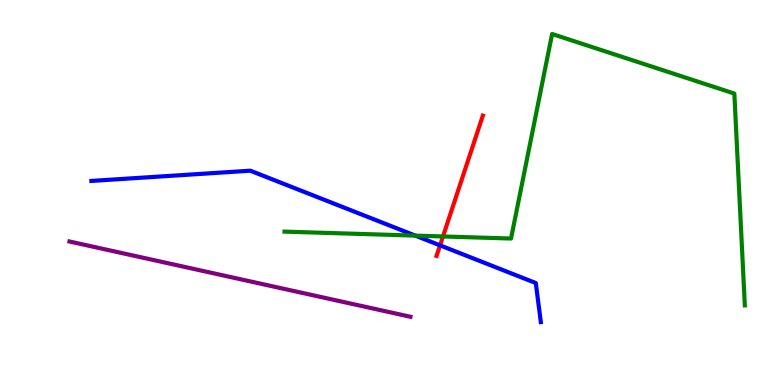[{'lines': ['blue', 'red'], 'intersections': [{'x': 5.68, 'y': 3.63}]}, {'lines': ['green', 'red'], 'intersections': [{'x': 5.72, 'y': 3.86}]}, {'lines': ['purple', 'red'], 'intersections': []}, {'lines': ['blue', 'green'], 'intersections': [{'x': 5.36, 'y': 3.88}]}, {'lines': ['blue', 'purple'], 'intersections': []}, {'lines': ['green', 'purple'], 'intersections': []}]